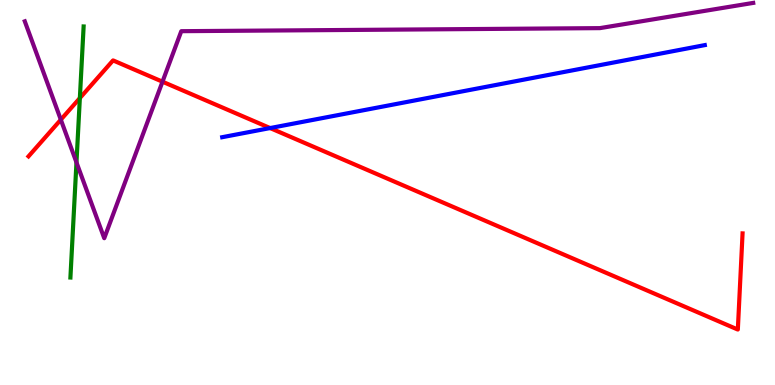[{'lines': ['blue', 'red'], 'intersections': [{'x': 3.49, 'y': 6.67}]}, {'lines': ['green', 'red'], 'intersections': [{'x': 1.03, 'y': 7.45}]}, {'lines': ['purple', 'red'], 'intersections': [{'x': 0.785, 'y': 6.89}, {'x': 2.1, 'y': 7.88}]}, {'lines': ['blue', 'green'], 'intersections': []}, {'lines': ['blue', 'purple'], 'intersections': []}, {'lines': ['green', 'purple'], 'intersections': [{'x': 0.987, 'y': 5.78}]}]